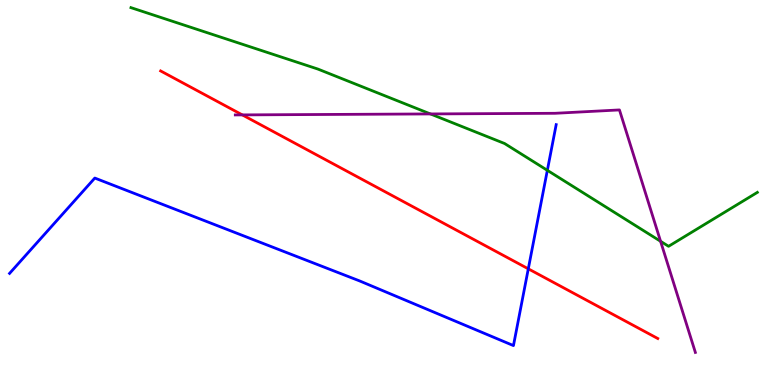[{'lines': ['blue', 'red'], 'intersections': [{'x': 6.82, 'y': 3.02}]}, {'lines': ['green', 'red'], 'intersections': []}, {'lines': ['purple', 'red'], 'intersections': [{'x': 3.13, 'y': 7.02}]}, {'lines': ['blue', 'green'], 'intersections': [{'x': 7.06, 'y': 5.58}]}, {'lines': ['blue', 'purple'], 'intersections': []}, {'lines': ['green', 'purple'], 'intersections': [{'x': 5.55, 'y': 7.04}, {'x': 8.52, 'y': 3.73}]}]